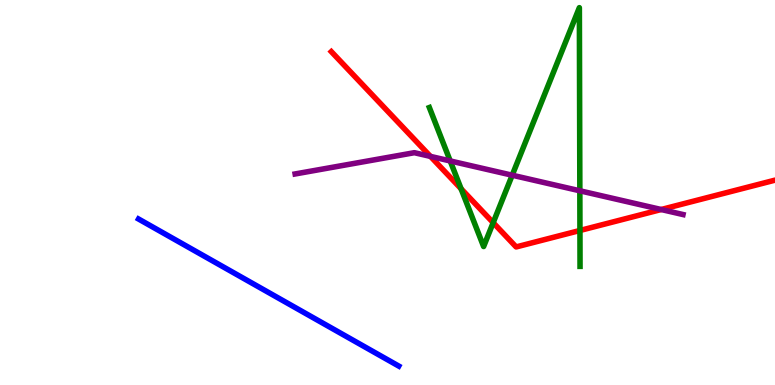[{'lines': ['blue', 'red'], 'intersections': []}, {'lines': ['green', 'red'], 'intersections': [{'x': 5.95, 'y': 5.1}, {'x': 6.36, 'y': 4.22}, {'x': 7.48, 'y': 4.01}]}, {'lines': ['purple', 'red'], 'intersections': [{'x': 5.55, 'y': 5.94}, {'x': 8.53, 'y': 4.56}]}, {'lines': ['blue', 'green'], 'intersections': []}, {'lines': ['blue', 'purple'], 'intersections': []}, {'lines': ['green', 'purple'], 'intersections': [{'x': 5.81, 'y': 5.82}, {'x': 6.61, 'y': 5.45}, {'x': 7.48, 'y': 5.04}]}]